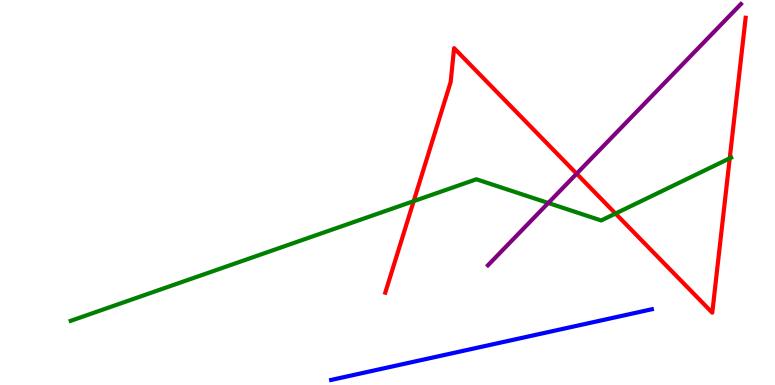[{'lines': ['blue', 'red'], 'intersections': []}, {'lines': ['green', 'red'], 'intersections': [{'x': 5.34, 'y': 4.78}, {'x': 7.94, 'y': 4.45}, {'x': 9.42, 'y': 5.89}]}, {'lines': ['purple', 'red'], 'intersections': [{'x': 7.44, 'y': 5.49}]}, {'lines': ['blue', 'green'], 'intersections': []}, {'lines': ['blue', 'purple'], 'intersections': []}, {'lines': ['green', 'purple'], 'intersections': [{'x': 7.07, 'y': 4.73}]}]